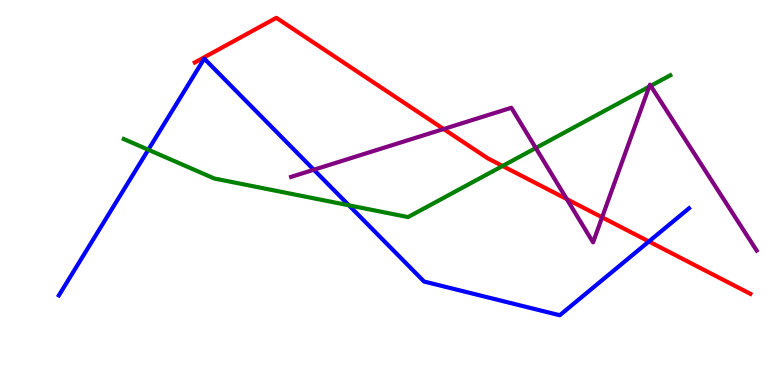[{'lines': ['blue', 'red'], 'intersections': [{'x': 8.37, 'y': 3.73}]}, {'lines': ['green', 'red'], 'intersections': [{'x': 6.48, 'y': 5.69}]}, {'lines': ['purple', 'red'], 'intersections': [{'x': 5.72, 'y': 6.65}, {'x': 7.31, 'y': 4.83}, {'x': 7.77, 'y': 4.36}]}, {'lines': ['blue', 'green'], 'intersections': [{'x': 1.91, 'y': 6.11}, {'x': 4.5, 'y': 4.67}]}, {'lines': ['blue', 'purple'], 'intersections': [{'x': 4.05, 'y': 5.59}]}, {'lines': ['green', 'purple'], 'intersections': [{'x': 6.91, 'y': 6.16}, {'x': 8.38, 'y': 7.75}, {'x': 8.4, 'y': 7.77}]}]